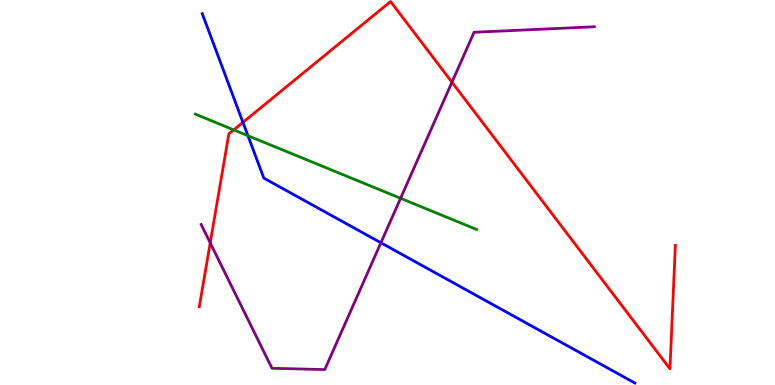[{'lines': ['blue', 'red'], 'intersections': [{'x': 3.13, 'y': 6.82}]}, {'lines': ['green', 'red'], 'intersections': [{'x': 3.02, 'y': 6.63}]}, {'lines': ['purple', 'red'], 'intersections': [{'x': 2.71, 'y': 3.69}, {'x': 5.83, 'y': 7.86}]}, {'lines': ['blue', 'green'], 'intersections': [{'x': 3.2, 'y': 6.48}]}, {'lines': ['blue', 'purple'], 'intersections': [{'x': 4.91, 'y': 3.69}]}, {'lines': ['green', 'purple'], 'intersections': [{'x': 5.17, 'y': 4.85}]}]